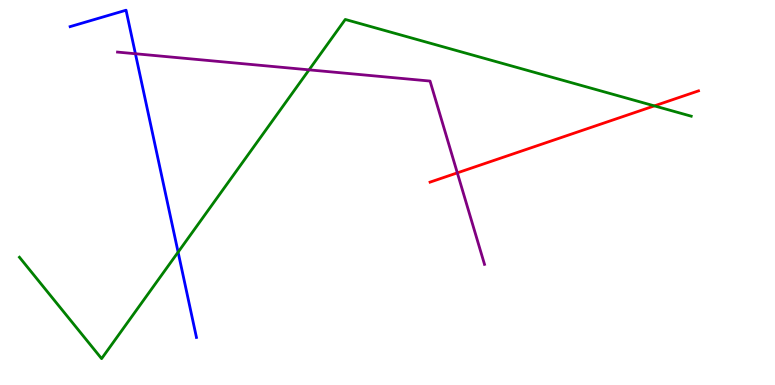[{'lines': ['blue', 'red'], 'intersections': []}, {'lines': ['green', 'red'], 'intersections': [{'x': 8.44, 'y': 7.25}]}, {'lines': ['purple', 'red'], 'intersections': [{'x': 5.9, 'y': 5.51}]}, {'lines': ['blue', 'green'], 'intersections': [{'x': 2.3, 'y': 3.45}]}, {'lines': ['blue', 'purple'], 'intersections': [{'x': 1.75, 'y': 8.6}]}, {'lines': ['green', 'purple'], 'intersections': [{'x': 3.99, 'y': 8.19}]}]